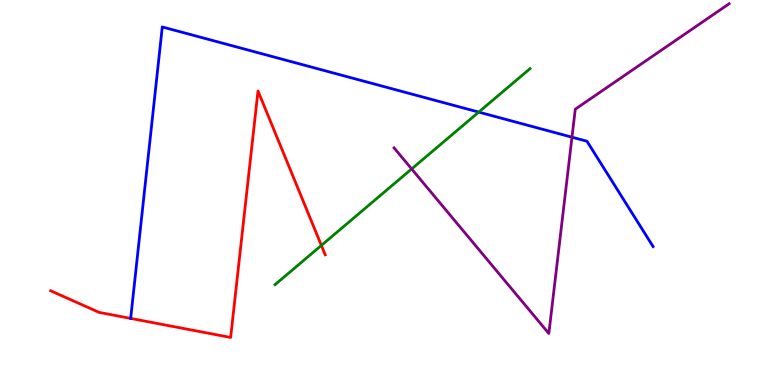[{'lines': ['blue', 'red'], 'intersections': []}, {'lines': ['green', 'red'], 'intersections': [{'x': 4.15, 'y': 3.63}]}, {'lines': ['purple', 'red'], 'intersections': []}, {'lines': ['blue', 'green'], 'intersections': [{'x': 6.18, 'y': 7.09}]}, {'lines': ['blue', 'purple'], 'intersections': [{'x': 7.38, 'y': 6.44}]}, {'lines': ['green', 'purple'], 'intersections': [{'x': 5.31, 'y': 5.61}]}]